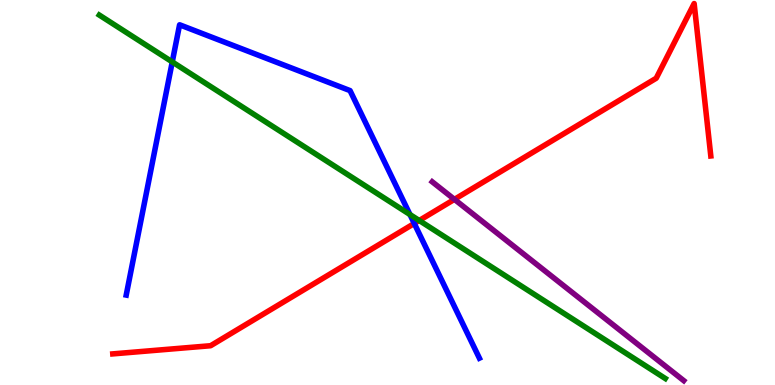[{'lines': ['blue', 'red'], 'intersections': [{'x': 5.35, 'y': 4.2}]}, {'lines': ['green', 'red'], 'intersections': [{'x': 5.41, 'y': 4.27}]}, {'lines': ['purple', 'red'], 'intersections': [{'x': 5.86, 'y': 4.82}]}, {'lines': ['blue', 'green'], 'intersections': [{'x': 2.22, 'y': 8.39}, {'x': 5.29, 'y': 4.43}]}, {'lines': ['blue', 'purple'], 'intersections': []}, {'lines': ['green', 'purple'], 'intersections': []}]